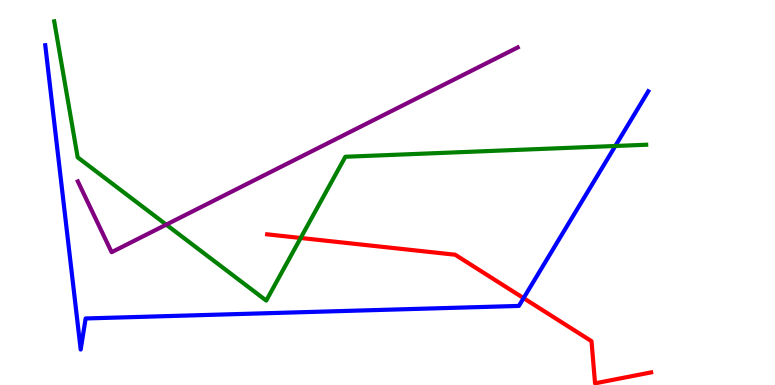[{'lines': ['blue', 'red'], 'intersections': [{'x': 6.76, 'y': 2.26}]}, {'lines': ['green', 'red'], 'intersections': [{'x': 3.88, 'y': 3.82}]}, {'lines': ['purple', 'red'], 'intersections': []}, {'lines': ['blue', 'green'], 'intersections': [{'x': 7.94, 'y': 6.21}]}, {'lines': ['blue', 'purple'], 'intersections': []}, {'lines': ['green', 'purple'], 'intersections': [{'x': 2.15, 'y': 4.17}]}]